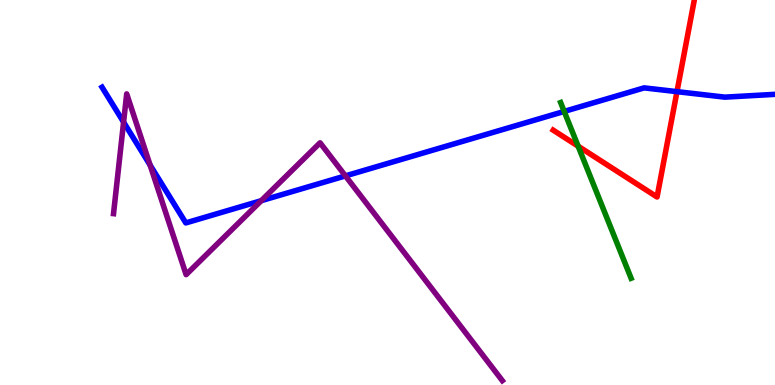[{'lines': ['blue', 'red'], 'intersections': [{'x': 8.74, 'y': 7.62}]}, {'lines': ['green', 'red'], 'intersections': [{'x': 7.46, 'y': 6.2}]}, {'lines': ['purple', 'red'], 'intersections': []}, {'lines': ['blue', 'green'], 'intersections': [{'x': 7.28, 'y': 7.11}]}, {'lines': ['blue', 'purple'], 'intersections': [{'x': 1.59, 'y': 6.83}, {'x': 1.94, 'y': 5.71}, {'x': 3.37, 'y': 4.79}, {'x': 4.46, 'y': 5.43}]}, {'lines': ['green', 'purple'], 'intersections': []}]